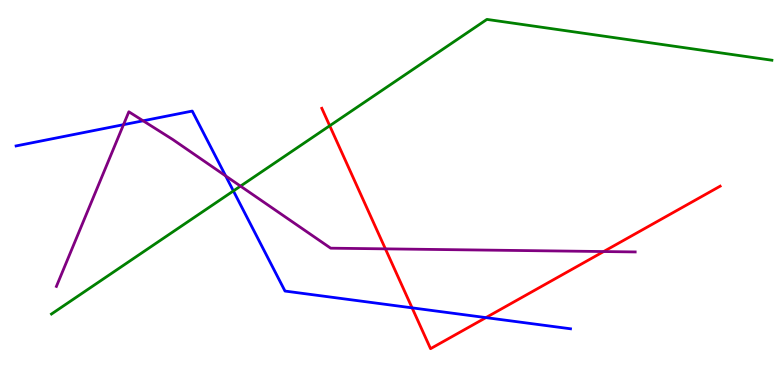[{'lines': ['blue', 'red'], 'intersections': [{'x': 5.32, 'y': 2.0}, {'x': 6.27, 'y': 1.75}]}, {'lines': ['green', 'red'], 'intersections': [{'x': 4.25, 'y': 6.73}]}, {'lines': ['purple', 'red'], 'intersections': [{'x': 4.97, 'y': 3.54}, {'x': 7.79, 'y': 3.47}]}, {'lines': ['blue', 'green'], 'intersections': [{'x': 3.01, 'y': 5.04}]}, {'lines': ['blue', 'purple'], 'intersections': [{'x': 1.59, 'y': 6.76}, {'x': 1.85, 'y': 6.86}, {'x': 2.91, 'y': 5.43}]}, {'lines': ['green', 'purple'], 'intersections': [{'x': 3.1, 'y': 5.17}]}]